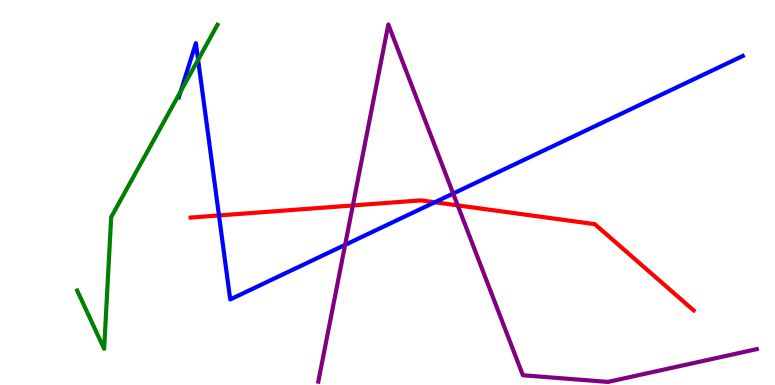[{'lines': ['blue', 'red'], 'intersections': [{'x': 2.83, 'y': 4.4}, {'x': 5.61, 'y': 4.75}]}, {'lines': ['green', 'red'], 'intersections': []}, {'lines': ['purple', 'red'], 'intersections': [{'x': 4.55, 'y': 4.66}, {'x': 5.91, 'y': 4.67}]}, {'lines': ['blue', 'green'], 'intersections': [{'x': 2.33, 'y': 7.63}, {'x': 2.56, 'y': 8.45}]}, {'lines': ['blue', 'purple'], 'intersections': [{'x': 4.45, 'y': 3.64}, {'x': 5.85, 'y': 4.97}]}, {'lines': ['green', 'purple'], 'intersections': []}]